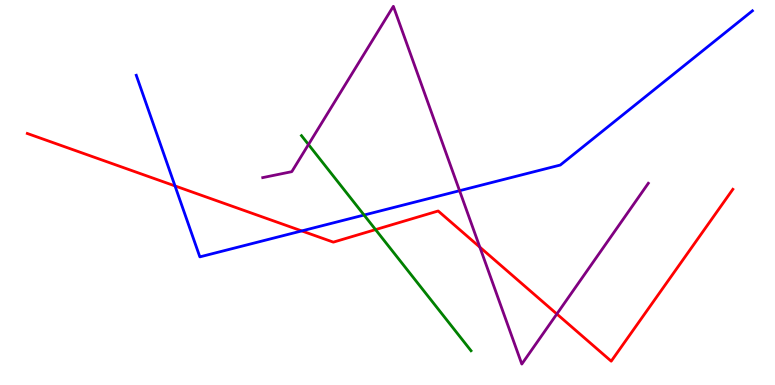[{'lines': ['blue', 'red'], 'intersections': [{'x': 2.26, 'y': 5.17}, {'x': 3.89, 'y': 4.0}]}, {'lines': ['green', 'red'], 'intersections': [{'x': 4.85, 'y': 4.04}]}, {'lines': ['purple', 'red'], 'intersections': [{'x': 6.19, 'y': 3.58}, {'x': 7.19, 'y': 1.84}]}, {'lines': ['blue', 'green'], 'intersections': [{'x': 4.7, 'y': 4.41}]}, {'lines': ['blue', 'purple'], 'intersections': [{'x': 5.93, 'y': 5.05}]}, {'lines': ['green', 'purple'], 'intersections': [{'x': 3.98, 'y': 6.25}]}]